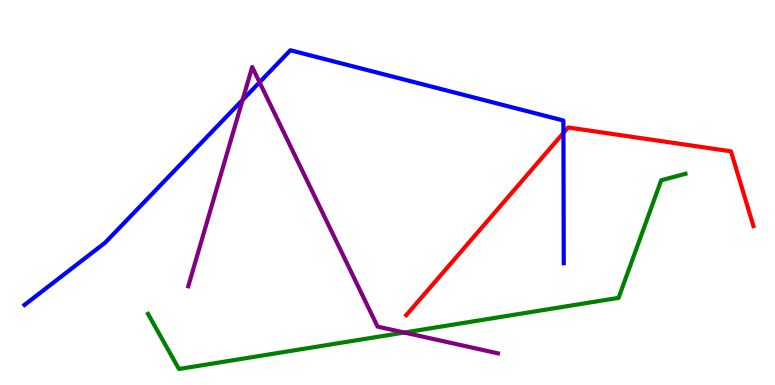[{'lines': ['blue', 'red'], 'intersections': [{'x': 7.27, 'y': 6.55}]}, {'lines': ['green', 'red'], 'intersections': []}, {'lines': ['purple', 'red'], 'intersections': []}, {'lines': ['blue', 'green'], 'intersections': []}, {'lines': ['blue', 'purple'], 'intersections': [{'x': 3.13, 'y': 7.41}, {'x': 3.35, 'y': 7.86}]}, {'lines': ['green', 'purple'], 'intersections': [{'x': 5.22, 'y': 1.36}]}]